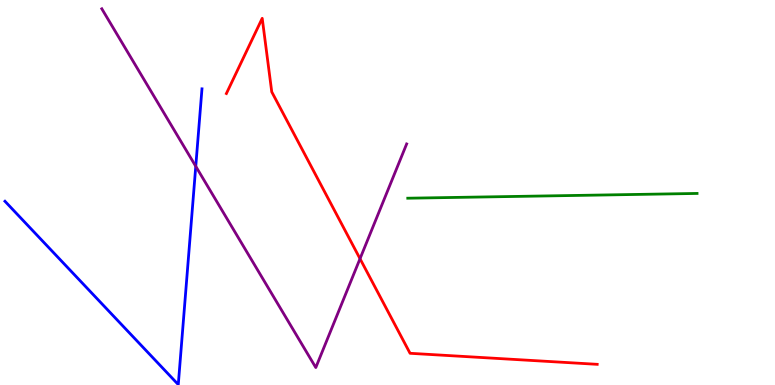[{'lines': ['blue', 'red'], 'intersections': []}, {'lines': ['green', 'red'], 'intersections': []}, {'lines': ['purple', 'red'], 'intersections': [{'x': 4.65, 'y': 3.28}]}, {'lines': ['blue', 'green'], 'intersections': []}, {'lines': ['blue', 'purple'], 'intersections': [{'x': 2.53, 'y': 5.68}]}, {'lines': ['green', 'purple'], 'intersections': []}]